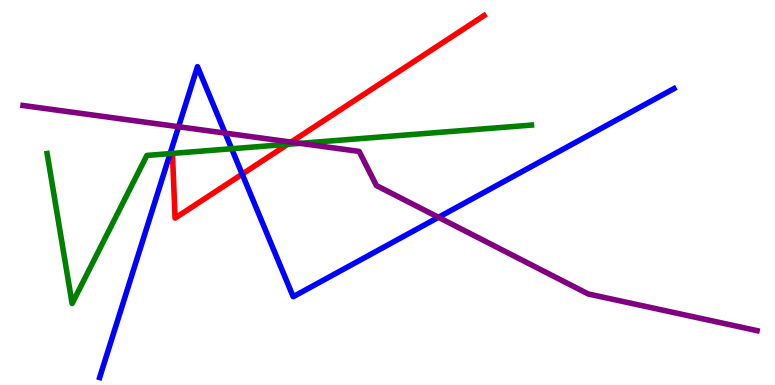[{'lines': ['blue', 'red'], 'intersections': [{'x': 3.13, 'y': 5.48}]}, {'lines': ['green', 'red'], 'intersections': [{'x': 3.71, 'y': 6.25}]}, {'lines': ['purple', 'red'], 'intersections': [{'x': 3.76, 'y': 6.31}]}, {'lines': ['blue', 'green'], 'intersections': [{'x': 2.2, 'y': 6.01}, {'x': 2.99, 'y': 6.14}]}, {'lines': ['blue', 'purple'], 'intersections': [{'x': 2.3, 'y': 6.71}, {'x': 2.9, 'y': 6.54}, {'x': 5.66, 'y': 4.36}]}, {'lines': ['green', 'purple'], 'intersections': [{'x': 3.87, 'y': 6.28}]}]